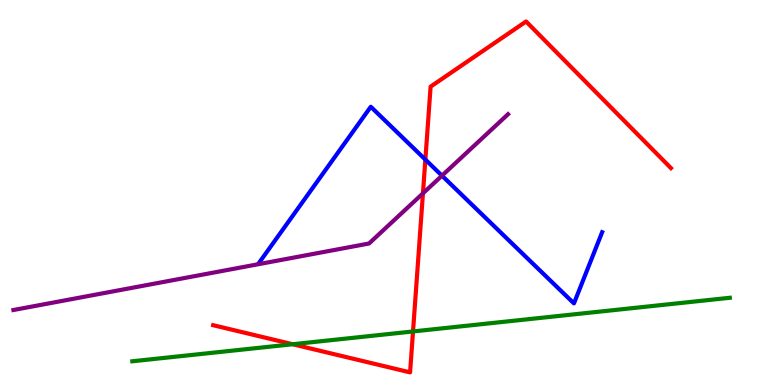[{'lines': ['blue', 'red'], 'intersections': [{'x': 5.49, 'y': 5.85}]}, {'lines': ['green', 'red'], 'intersections': [{'x': 3.78, 'y': 1.06}, {'x': 5.33, 'y': 1.39}]}, {'lines': ['purple', 'red'], 'intersections': [{'x': 5.46, 'y': 4.98}]}, {'lines': ['blue', 'green'], 'intersections': []}, {'lines': ['blue', 'purple'], 'intersections': [{'x': 5.7, 'y': 5.44}]}, {'lines': ['green', 'purple'], 'intersections': []}]